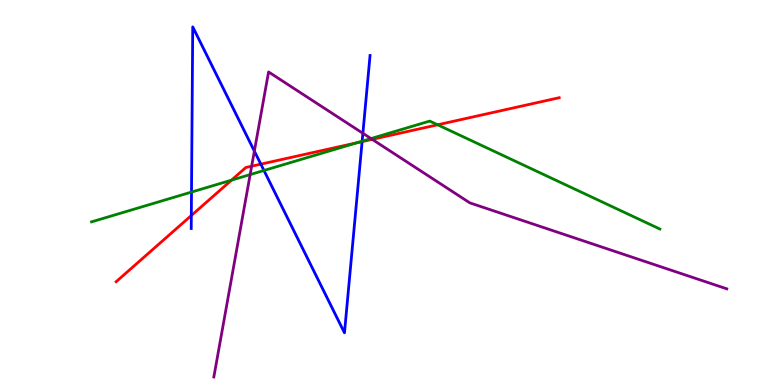[{'lines': ['blue', 'red'], 'intersections': [{'x': 2.47, 'y': 4.4}, {'x': 3.37, 'y': 5.74}, {'x': 4.67, 'y': 6.32}]}, {'lines': ['green', 'red'], 'intersections': [{'x': 2.99, 'y': 5.32}, {'x': 4.61, 'y': 6.29}, {'x': 5.65, 'y': 6.76}]}, {'lines': ['purple', 'red'], 'intersections': [{'x': 3.25, 'y': 5.68}, {'x': 4.8, 'y': 6.38}]}, {'lines': ['blue', 'green'], 'intersections': [{'x': 2.47, 'y': 5.01}, {'x': 3.41, 'y': 5.57}, {'x': 4.67, 'y': 6.33}]}, {'lines': ['blue', 'purple'], 'intersections': [{'x': 3.28, 'y': 6.07}, {'x': 4.68, 'y': 6.54}]}, {'lines': ['green', 'purple'], 'intersections': [{'x': 3.23, 'y': 5.47}, {'x': 4.79, 'y': 6.4}]}]